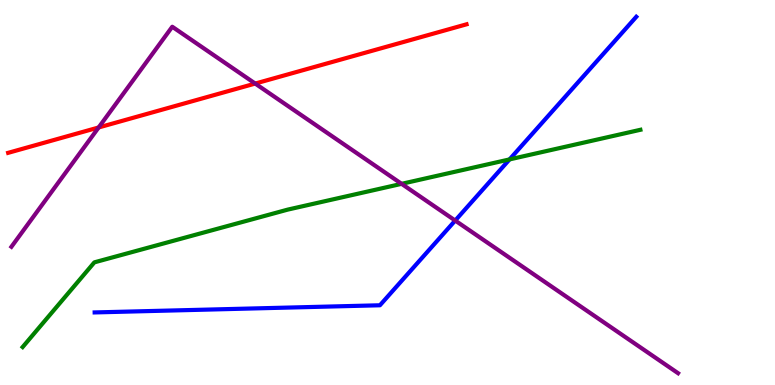[{'lines': ['blue', 'red'], 'intersections': []}, {'lines': ['green', 'red'], 'intersections': []}, {'lines': ['purple', 'red'], 'intersections': [{'x': 1.27, 'y': 6.69}, {'x': 3.29, 'y': 7.83}]}, {'lines': ['blue', 'green'], 'intersections': [{'x': 6.57, 'y': 5.86}]}, {'lines': ['blue', 'purple'], 'intersections': [{'x': 5.87, 'y': 4.27}]}, {'lines': ['green', 'purple'], 'intersections': [{'x': 5.18, 'y': 5.23}]}]